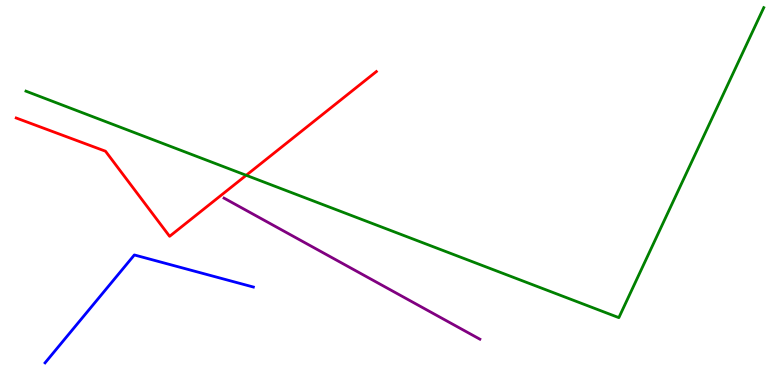[{'lines': ['blue', 'red'], 'intersections': []}, {'lines': ['green', 'red'], 'intersections': [{'x': 3.18, 'y': 5.45}]}, {'lines': ['purple', 'red'], 'intersections': []}, {'lines': ['blue', 'green'], 'intersections': []}, {'lines': ['blue', 'purple'], 'intersections': []}, {'lines': ['green', 'purple'], 'intersections': []}]